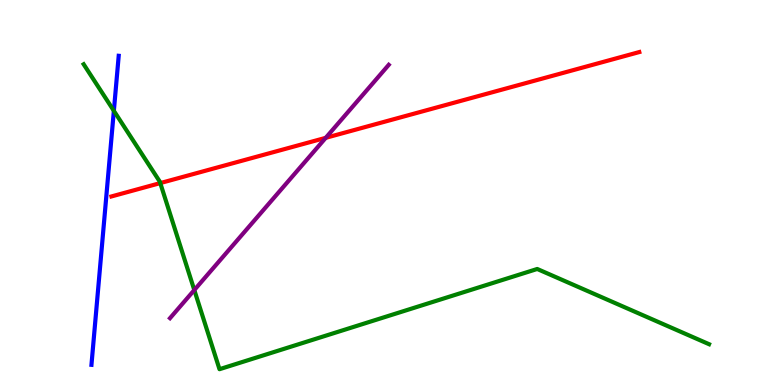[{'lines': ['blue', 'red'], 'intersections': []}, {'lines': ['green', 'red'], 'intersections': [{'x': 2.07, 'y': 5.24}]}, {'lines': ['purple', 'red'], 'intersections': [{'x': 4.2, 'y': 6.42}]}, {'lines': ['blue', 'green'], 'intersections': [{'x': 1.47, 'y': 7.12}]}, {'lines': ['blue', 'purple'], 'intersections': []}, {'lines': ['green', 'purple'], 'intersections': [{'x': 2.51, 'y': 2.47}]}]